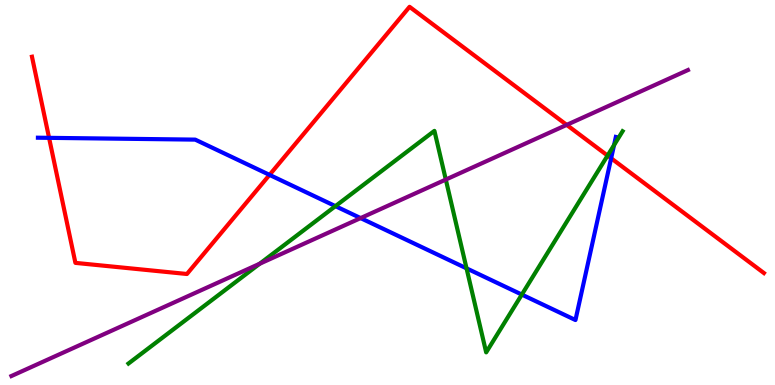[{'lines': ['blue', 'red'], 'intersections': [{'x': 0.633, 'y': 6.42}, {'x': 3.48, 'y': 5.46}, {'x': 7.89, 'y': 5.89}]}, {'lines': ['green', 'red'], 'intersections': [{'x': 7.84, 'y': 5.96}]}, {'lines': ['purple', 'red'], 'intersections': [{'x': 7.31, 'y': 6.76}]}, {'lines': ['blue', 'green'], 'intersections': [{'x': 4.33, 'y': 4.65}, {'x': 6.02, 'y': 3.03}, {'x': 6.73, 'y': 2.35}, {'x': 7.92, 'y': 6.23}]}, {'lines': ['blue', 'purple'], 'intersections': [{'x': 4.65, 'y': 4.34}]}, {'lines': ['green', 'purple'], 'intersections': [{'x': 3.35, 'y': 3.15}, {'x': 5.75, 'y': 5.34}]}]